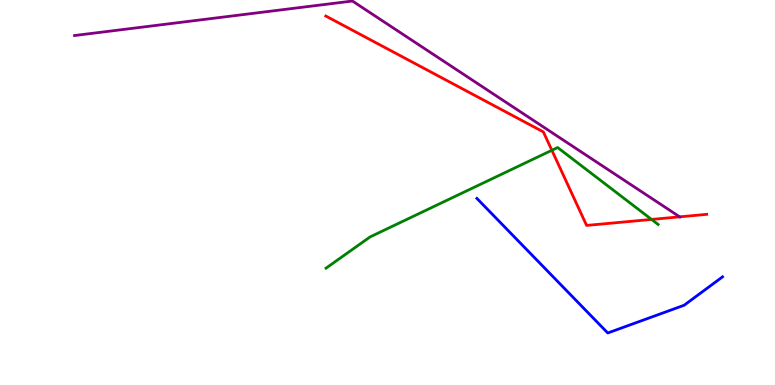[{'lines': ['blue', 'red'], 'intersections': []}, {'lines': ['green', 'red'], 'intersections': [{'x': 7.12, 'y': 6.1}, {'x': 8.41, 'y': 4.3}]}, {'lines': ['purple', 'red'], 'intersections': [{'x': 8.77, 'y': 4.37}]}, {'lines': ['blue', 'green'], 'intersections': []}, {'lines': ['blue', 'purple'], 'intersections': []}, {'lines': ['green', 'purple'], 'intersections': []}]